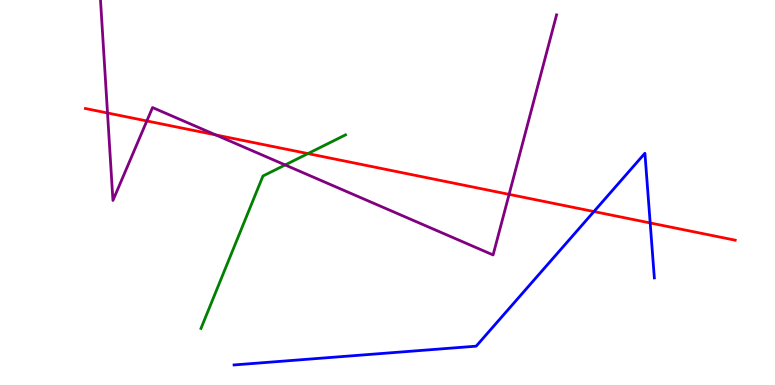[{'lines': ['blue', 'red'], 'intersections': [{'x': 7.66, 'y': 4.51}, {'x': 8.39, 'y': 4.21}]}, {'lines': ['green', 'red'], 'intersections': [{'x': 3.97, 'y': 6.01}]}, {'lines': ['purple', 'red'], 'intersections': [{'x': 1.39, 'y': 7.07}, {'x': 1.89, 'y': 6.86}, {'x': 2.78, 'y': 6.5}, {'x': 6.57, 'y': 4.95}]}, {'lines': ['blue', 'green'], 'intersections': []}, {'lines': ['blue', 'purple'], 'intersections': []}, {'lines': ['green', 'purple'], 'intersections': [{'x': 3.68, 'y': 5.72}]}]